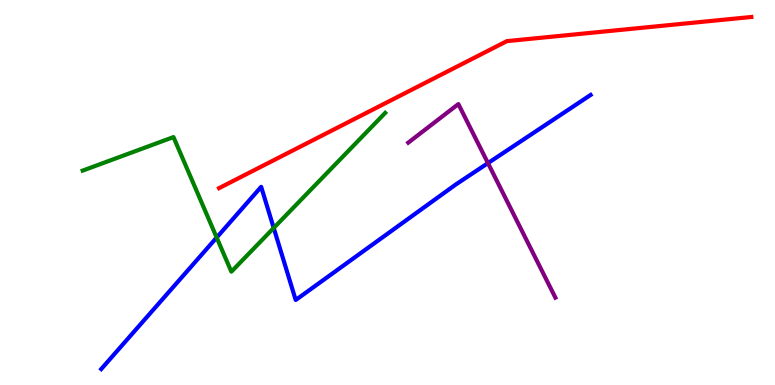[{'lines': ['blue', 'red'], 'intersections': []}, {'lines': ['green', 'red'], 'intersections': []}, {'lines': ['purple', 'red'], 'intersections': []}, {'lines': ['blue', 'green'], 'intersections': [{'x': 2.8, 'y': 3.83}, {'x': 3.53, 'y': 4.08}]}, {'lines': ['blue', 'purple'], 'intersections': [{'x': 6.3, 'y': 5.76}]}, {'lines': ['green', 'purple'], 'intersections': []}]